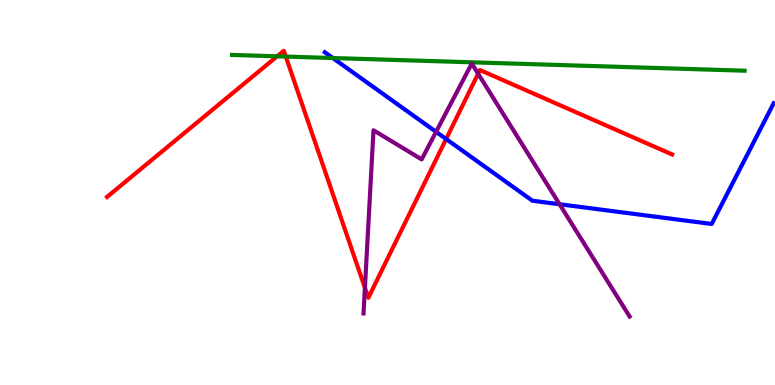[{'lines': ['blue', 'red'], 'intersections': [{'x': 5.76, 'y': 6.39}]}, {'lines': ['green', 'red'], 'intersections': [{'x': 3.58, 'y': 8.54}, {'x': 3.69, 'y': 8.53}]}, {'lines': ['purple', 'red'], 'intersections': [{'x': 4.71, 'y': 2.53}, {'x': 6.17, 'y': 8.09}]}, {'lines': ['blue', 'green'], 'intersections': [{'x': 4.29, 'y': 8.49}]}, {'lines': ['blue', 'purple'], 'intersections': [{'x': 5.63, 'y': 6.58}, {'x': 7.22, 'y': 4.69}]}, {'lines': ['green', 'purple'], 'intersections': []}]